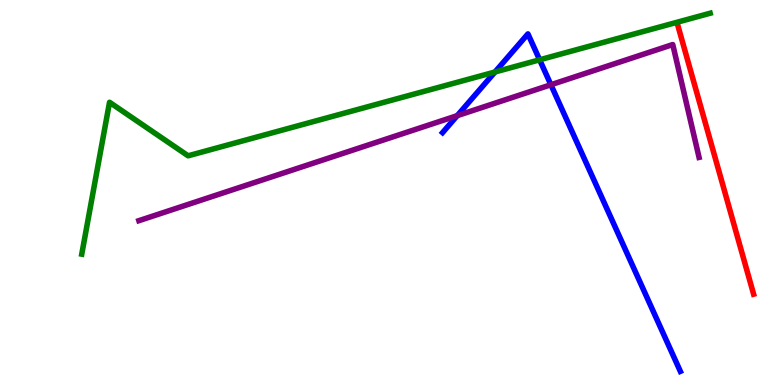[{'lines': ['blue', 'red'], 'intersections': []}, {'lines': ['green', 'red'], 'intersections': []}, {'lines': ['purple', 'red'], 'intersections': []}, {'lines': ['blue', 'green'], 'intersections': [{'x': 6.39, 'y': 8.13}, {'x': 6.96, 'y': 8.45}]}, {'lines': ['blue', 'purple'], 'intersections': [{'x': 5.9, 'y': 7.0}, {'x': 7.11, 'y': 7.8}]}, {'lines': ['green', 'purple'], 'intersections': []}]